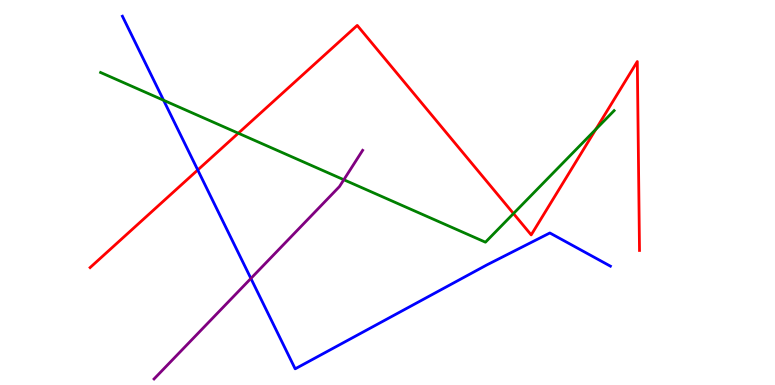[{'lines': ['blue', 'red'], 'intersections': [{'x': 2.55, 'y': 5.58}]}, {'lines': ['green', 'red'], 'intersections': [{'x': 3.08, 'y': 6.54}, {'x': 6.63, 'y': 4.45}, {'x': 7.69, 'y': 6.64}]}, {'lines': ['purple', 'red'], 'intersections': []}, {'lines': ['blue', 'green'], 'intersections': [{'x': 2.11, 'y': 7.4}]}, {'lines': ['blue', 'purple'], 'intersections': [{'x': 3.24, 'y': 2.77}]}, {'lines': ['green', 'purple'], 'intersections': [{'x': 4.44, 'y': 5.33}]}]